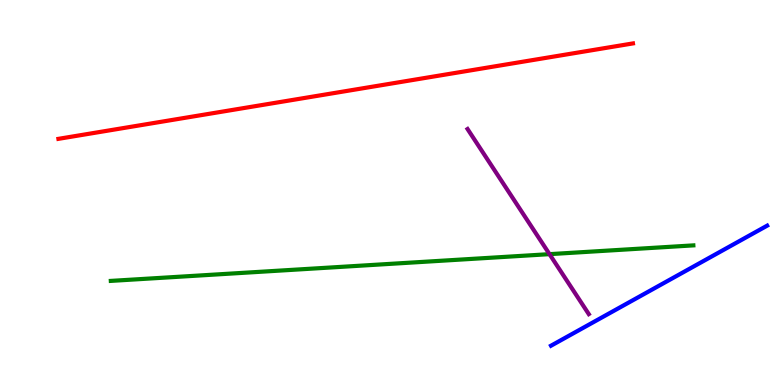[{'lines': ['blue', 'red'], 'intersections': []}, {'lines': ['green', 'red'], 'intersections': []}, {'lines': ['purple', 'red'], 'intersections': []}, {'lines': ['blue', 'green'], 'intersections': []}, {'lines': ['blue', 'purple'], 'intersections': []}, {'lines': ['green', 'purple'], 'intersections': [{'x': 7.09, 'y': 3.4}]}]